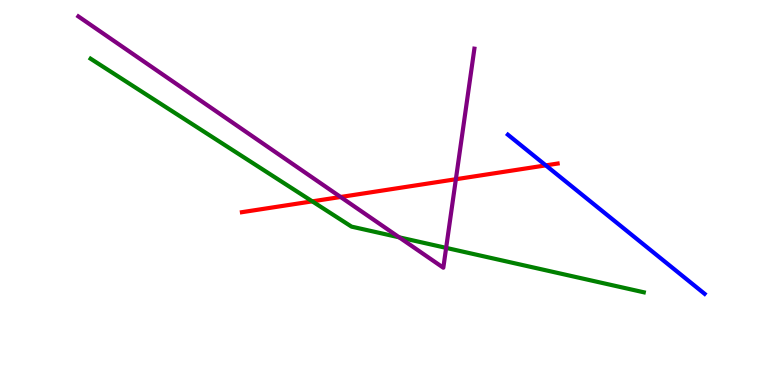[{'lines': ['blue', 'red'], 'intersections': [{'x': 7.04, 'y': 5.7}]}, {'lines': ['green', 'red'], 'intersections': [{'x': 4.03, 'y': 4.77}]}, {'lines': ['purple', 'red'], 'intersections': [{'x': 4.39, 'y': 4.88}, {'x': 5.88, 'y': 5.34}]}, {'lines': ['blue', 'green'], 'intersections': []}, {'lines': ['blue', 'purple'], 'intersections': []}, {'lines': ['green', 'purple'], 'intersections': [{'x': 5.15, 'y': 3.84}, {'x': 5.76, 'y': 3.56}]}]